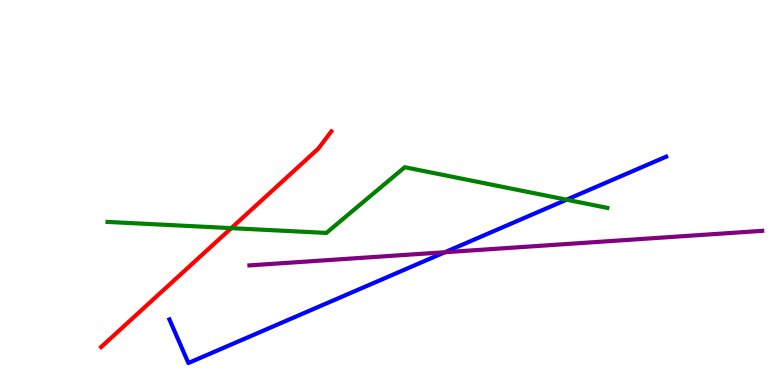[{'lines': ['blue', 'red'], 'intersections': []}, {'lines': ['green', 'red'], 'intersections': [{'x': 2.98, 'y': 4.07}]}, {'lines': ['purple', 'red'], 'intersections': []}, {'lines': ['blue', 'green'], 'intersections': [{'x': 7.31, 'y': 4.81}]}, {'lines': ['blue', 'purple'], 'intersections': [{'x': 5.74, 'y': 3.45}]}, {'lines': ['green', 'purple'], 'intersections': []}]